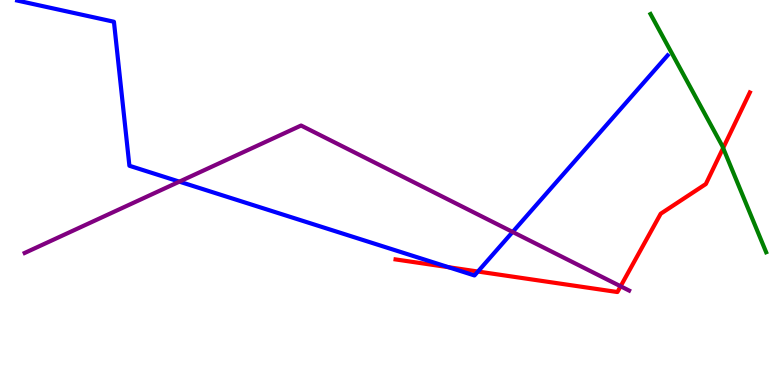[{'lines': ['blue', 'red'], 'intersections': [{'x': 5.79, 'y': 3.06}, {'x': 6.17, 'y': 2.95}]}, {'lines': ['green', 'red'], 'intersections': [{'x': 9.33, 'y': 6.16}]}, {'lines': ['purple', 'red'], 'intersections': [{'x': 8.01, 'y': 2.56}]}, {'lines': ['blue', 'green'], 'intersections': []}, {'lines': ['blue', 'purple'], 'intersections': [{'x': 2.31, 'y': 5.28}, {'x': 6.61, 'y': 3.98}]}, {'lines': ['green', 'purple'], 'intersections': []}]